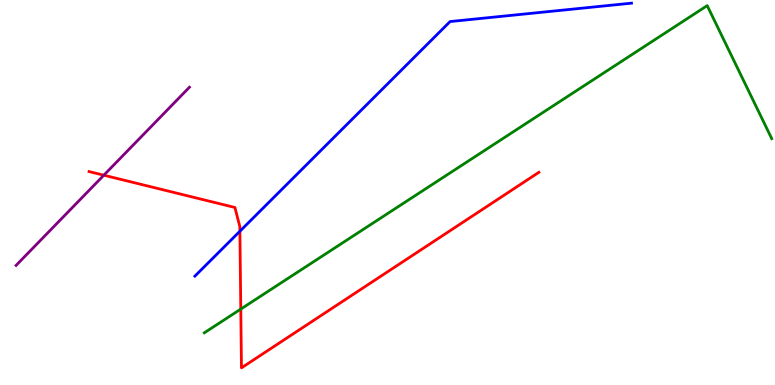[{'lines': ['blue', 'red'], 'intersections': [{'x': 3.1, 'y': 3.99}]}, {'lines': ['green', 'red'], 'intersections': [{'x': 3.11, 'y': 1.97}]}, {'lines': ['purple', 'red'], 'intersections': [{'x': 1.34, 'y': 5.45}]}, {'lines': ['blue', 'green'], 'intersections': []}, {'lines': ['blue', 'purple'], 'intersections': []}, {'lines': ['green', 'purple'], 'intersections': []}]